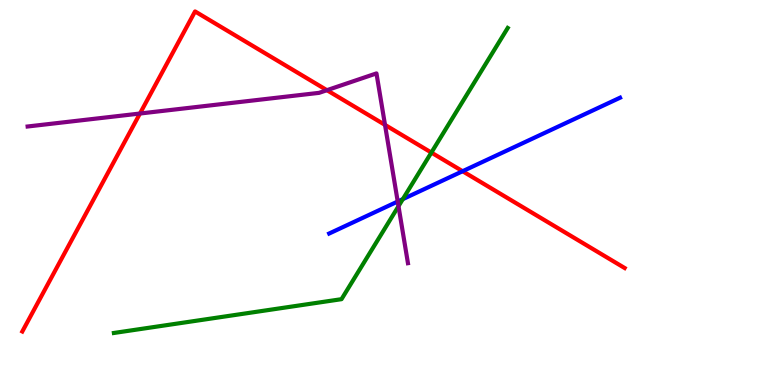[{'lines': ['blue', 'red'], 'intersections': [{'x': 5.97, 'y': 5.55}]}, {'lines': ['green', 'red'], 'intersections': [{'x': 5.57, 'y': 6.04}]}, {'lines': ['purple', 'red'], 'intersections': [{'x': 1.81, 'y': 7.05}, {'x': 4.22, 'y': 7.66}, {'x': 4.97, 'y': 6.76}]}, {'lines': ['blue', 'green'], 'intersections': [{'x': 5.2, 'y': 4.83}]}, {'lines': ['blue', 'purple'], 'intersections': [{'x': 5.13, 'y': 4.77}]}, {'lines': ['green', 'purple'], 'intersections': [{'x': 5.14, 'y': 4.64}]}]